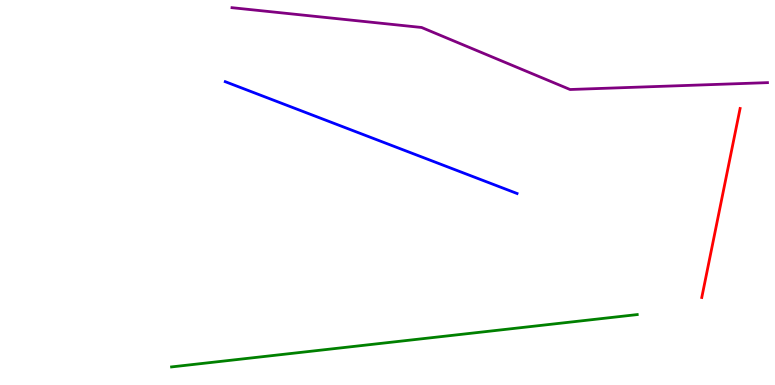[{'lines': ['blue', 'red'], 'intersections': []}, {'lines': ['green', 'red'], 'intersections': []}, {'lines': ['purple', 'red'], 'intersections': []}, {'lines': ['blue', 'green'], 'intersections': []}, {'lines': ['blue', 'purple'], 'intersections': []}, {'lines': ['green', 'purple'], 'intersections': []}]